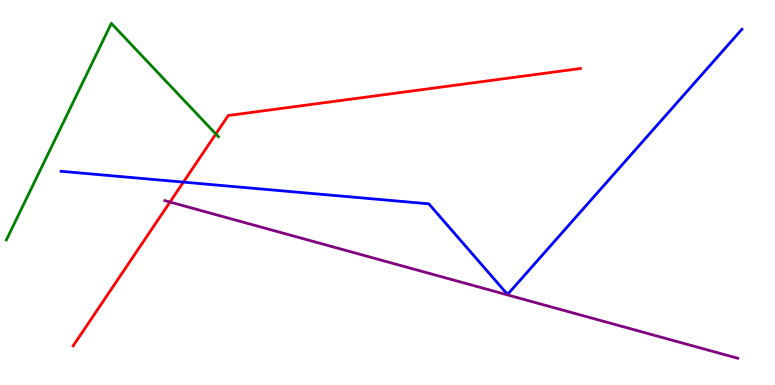[{'lines': ['blue', 'red'], 'intersections': [{'x': 2.37, 'y': 5.27}]}, {'lines': ['green', 'red'], 'intersections': [{'x': 2.78, 'y': 6.52}]}, {'lines': ['purple', 'red'], 'intersections': [{'x': 2.19, 'y': 4.75}]}, {'lines': ['blue', 'green'], 'intersections': []}, {'lines': ['blue', 'purple'], 'intersections': []}, {'lines': ['green', 'purple'], 'intersections': []}]